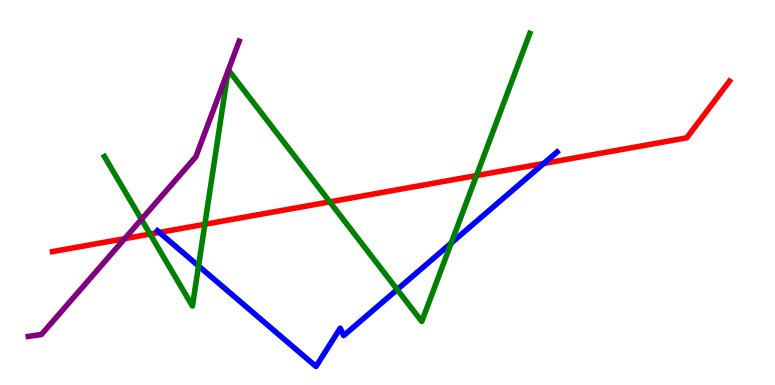[{'lines': ['blue', 'red'], 'intersections': [{'x': 2.06, 'y': 3.96}, {'x': 7.02, 'y': 5.75}]}, {'lines': ['green', 'red'], 'intersections': [{'x': 1.94, 'y': 3.92}, {'x': 2.64, 'y': 4.17}, {'x': 4.26, 'y': 4.76}, {'x': 6.15, 'y': 5.44}]}, {'lines': ['purple', 'red'], 'intersections': [{'x': 1.61, 'y': 3.8}]}, {'lines': ['blue', 'green'], 'intersections': [{'x': 2.56, 'y': 3.09}, {'x': 5.13, 'y': 2.48}, {'x': 5.82, 'y': 3.69}]}, {'lines': ['blue', 'purple'], 'intersections': []}, {'lines': ['green', 'purple'], 'intersections': [{'x': 1.82, 'y': 4.3}, {'x': 2.94, 'y': 8.17}, {'x': 2.95, 'y': 8.18}]}]